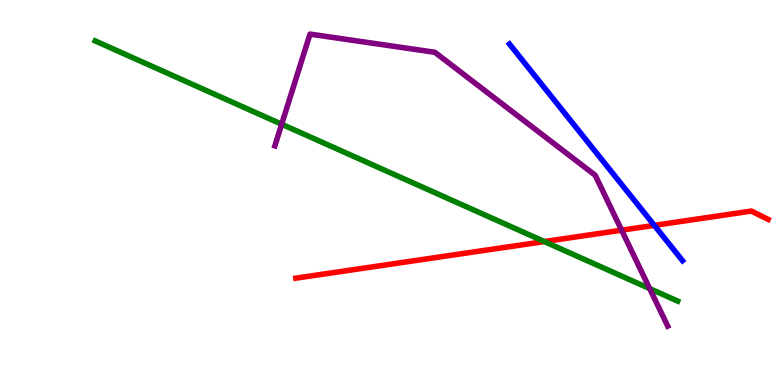[{'lines': ['blue', 'red'], 'intersections': [{'x': 8.44, 'y': 4.15}]}, {'lines': ['green', 'red'], 'intersections': [{'x': 7.02, 'y': 3.73}]}, {'lines': ['purple', 'red'], 'intersections': [{'x': 8.02, 'y': 4.02}]}, {'lines': ['blue', 'green'], 'intersections': []}, {'lines': ['blue', 'purple'], 'intersections': []}, {'lines': ['green', 'purple'], 'intersections': [{'x': 3.63, 'y': 6.77}, {'x': 8.38, 'y': 2.5}]}]